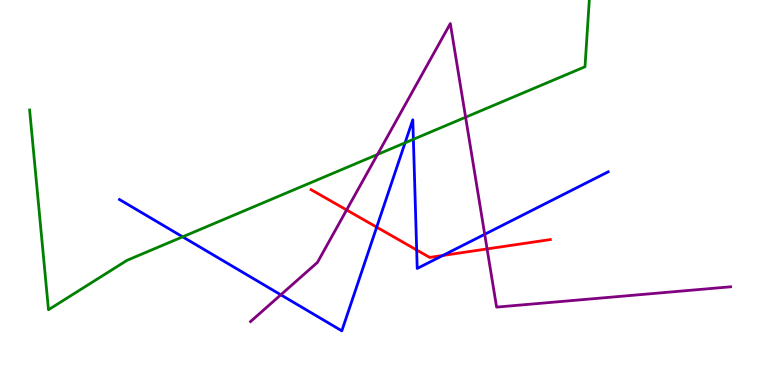[{'lines': ['blue', 'red'], 'intersections': [{'x': 4.86, 'y': 4.1}, {'x': 5.38, 'y': 3.51}, {'x': 5.71, 'y': 3.36}]}, {'lines': ['green', 'red'], 'intersections': []}, {'lines': ['purple', 'red'], 'intersections': [{'x': 4.47, 'y': 4.55}, {'x': 6.29, 'y': 3.53}]}, {'lines': ['blue', 'green'], 'intersections': [{'x': 2.36, 'y': 3.85}, {'x': 5.23, 'y': 6.29}, {'x': 5.33, 'y': 6.38}]}, {'lines': ['blue', 'purple'], 'intersections': [{'x': 3.62, 'y': 2.34}, {'x': 6.25, 'y': 3.91}]}, {'lines': ['green', 'purple'], 'intersections': [{'x': 4.87, 'y': 5.99}, {'x': 6.01, 'y': 6.96}]}]